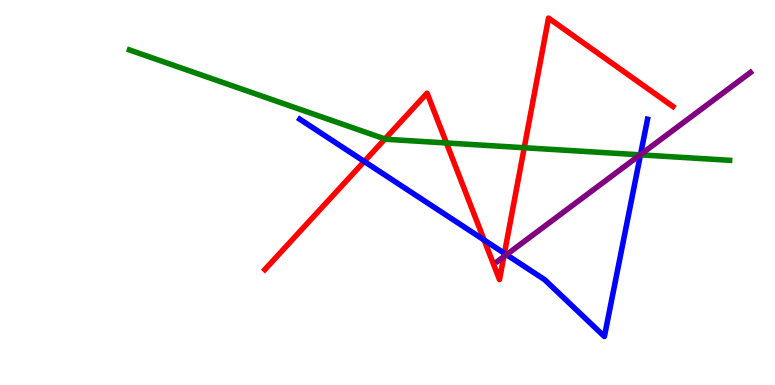[{'lines': ['blue', 'red'], 'intersections': [{'x': 4.7, 'y': 5.81}, {'x': 6.25, 'y': 3.77}, {'x': 6.51, 'y': 3.42}]}, {'lines': ['green', 'red'], 'intersections': [{'x': 4.97, 'y': 6.39}, {'x': 5.76, 'y': 6.29}, {'x': 6.76, 'y': 6.16}]}, {'lines': ['purple', 'red'], 'intersections': [{'x': 6.5, 'y': 3.33}]}, {'lines': ['blue', 'green'], 'intersections': [{'x': 8.26, 'y': 5.98}]}, {'lines': ['blue', 'purple'], 'intersections': [{'x': 6.54, 'y': 3.38}, {'x': 8.26, 'y': 5.98}]}, {'lines': ['green', 'purple'], 'intersections': [{'x': 8.26, 'y': 5.98}]}]